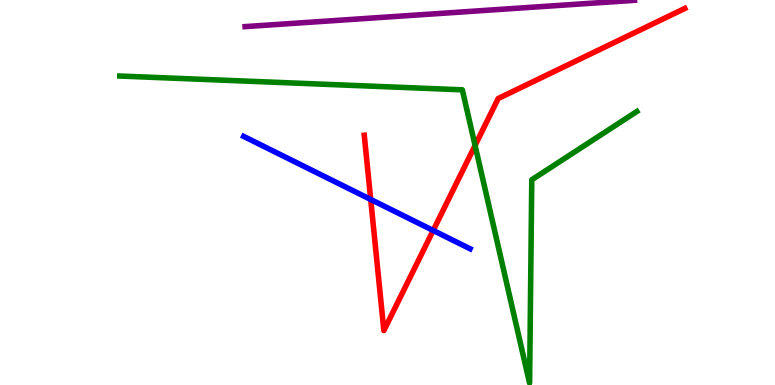[{'lines': ['blue', 'red'], 'intersections': [{'x': 4.78, 'y': 4.82}, {'x': 5.59, 'y': 4.01}]}, {'lines': ['green', 'red'], 'intersections': [{'x': 6.13, 'y': 6.22}]}, {'lines': ['purple', 'red'], 'intersections': []}, {'lines': ['blue', 'green'], 'intersections': []}, {'lines': ['blue', 'purple'], 'intersections': []}, {'lines': ['green', 'purple'], 'intersections': []}]